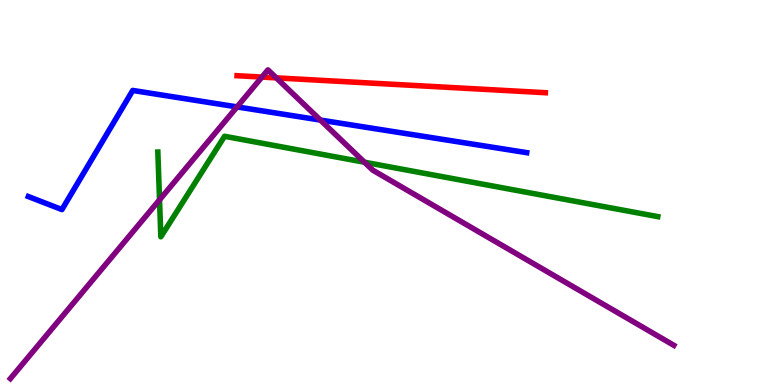[{'lines': ['blue', 'red'], 'intersections': []}, {'lines': ['green', 'red'], 'intersections': []}, {'lines': ['purple', 'red'], 'intersections': [{'x': 3.38, 'y': 8.0}, {'x': 3.57, 'y': 7.98}]}, {'lines': ['blue', 'green'], 'intersections': []}, {'lines': ['blue', 'purple'], 'intersections': [{'x': 3.06, 'y': 7.22}, {'x': 4.13, 'y': 6.88}]}, {'lines': ['green', 'purple'], 'intersections': [{'x': 2.06, 'y': 4.81}, {'x': 4.7, 'y': 5.79}]}]